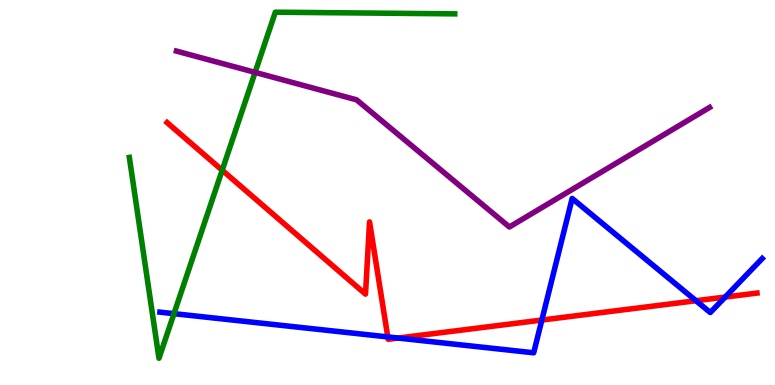[{'lines': ['blue', 'red'], 'intersections': [{'x': 5.0, 'y': 1.25}, {'x': 5.14, 'y': 1.22}, {'x': 6.99, 'y': 1.69}, {'x': 8.98, 'y': 2.19}, {'x': 9.36, 'y': 2.28}]}, {'lines': ['green', 'red'], 'intersections': [{'x': 2.87, 'y': 5.58}]}, {'lines': ['purple', 'red'], 'intersections': []}, {'lines': ['blue', 'green'], 'intersections': [{'x': 2.24, 'y': 1.85}]}, {'lines': ['blue', 'purple'], 'intersections': []}, {'lines': ['green', 'purple'], 'intersections': [{'x': 3.29, 'y': 8.12}]}]